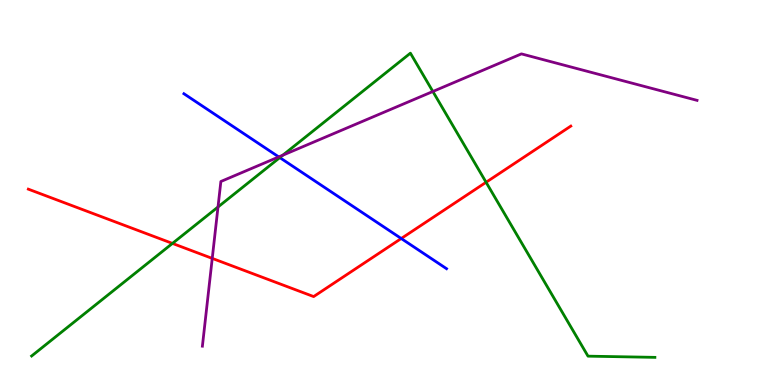[{'lines': ['blue', 'red'], 'intersections': [{'x': 5.18, 'y': 3.81}]}, {'lines': ['green', 'red'], 'intersections': [{'x': 2.23, 'y': 3.68}, {'x': 6.27, 'y': 5.27}]}, {'lines': ['purple', 'red'], 'intersections': [{'x': 2.74, 'y': 3.29}]}, {'lines': ['blue', 'green'], 'intersections': [{'x': 3.61, 'y': 5.91}]}, {'lines': ['blue', 'purple'], 'intersections': [{'x': 3.6, 'y': 5.92}]}, {'lines': ['green', 'purple'], 'intersections': [{'x': 2.81, 'y': 4.62}, {'x': 3.65, 'y': 5.97}, {'x': 5.59, 'y': 7.62}]}]